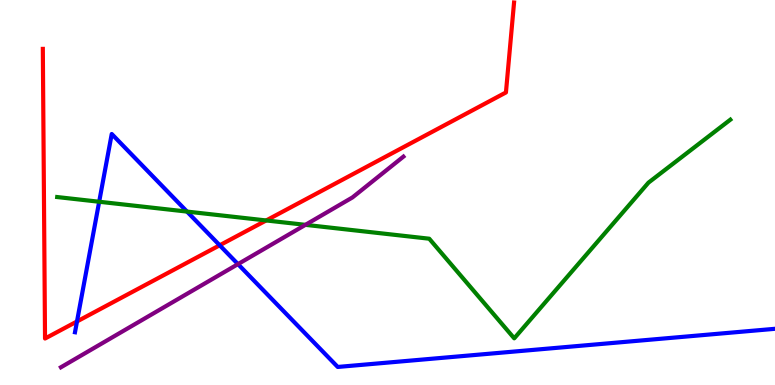[{'lines': ['blue', 'red'], 'intersections': [{'x': 0.993, 'y': 1.65}, {'x': 2.83, 'y': 3.63}]}, {'lines': ['green', 'red'], 'intersections': [{'x': 3.43, 'y': 4.27}]}, {'lines': ['purple', 'red'], 'intersections': []}, {'lines': ['blue', 'green'], 'intersections': [{'x': 1.28, 'y': 4.76}, {'x': 2.41, 'y': 4.5}]}, {'lines': ['blue', 'purple'], 'intersections': [{'x': 3.07, 'y': 3.14}]}, {'lines': ['green', 'purple'], 'intersections': [{'x': 3.94, 'y': 4.16}]}]